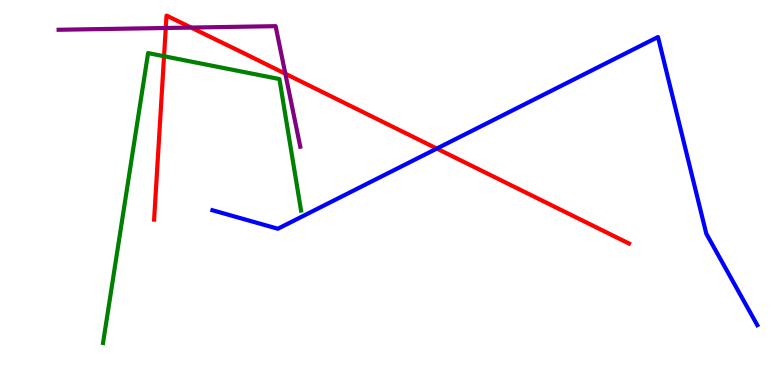[{'lines': ['blue', 'red'], 'intersections': [{'x': 5.64, 'y': 6.14}]}, {'lines': ['green', 'red'], 'intersections': [{'x': 2.12, 'y': 8.54}]}, {'lines': ['purple', 'red'], 'intersections': [{'x': 2.14, 'y': 9.27}, {'x': 2.47, 'y': 9.28}, {'x': 3.68, 'y': 8.08}]}, {'lines': ['blue', 'green'], 'intersections': []}, {'lines': ['blue', 'purple'], 'intersections': []}, {'lines': ['green', 'purple'], 'intersections': []}]